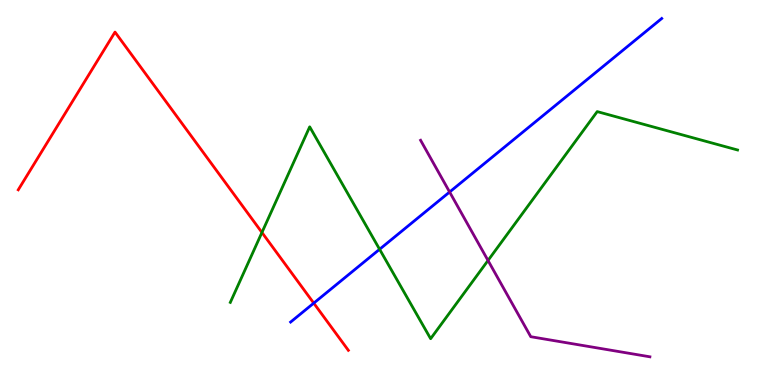[{'lines': ['blue', 'red'], 'intersections': [{'x': 4.05, 'y': 2.13}]}, {'lines': ['green', 'red'], 'intersections': [{'x': 3.38, 'y': 3.96}]}, {'lines': ['purple', 'red'], 'intersections': []}, {'lines': ['blue', 'green'], 'intersections': [{'x': 4.9, 'y': 3.53}]}, {'lines': ['blue', 'purple'], 'intersections': [{'x': 5.8, 'y': 5.01}]}, {'lines': ['green', 'purple'], 'intersections': [{'x': 6.3, 'y': 3.23}]}]